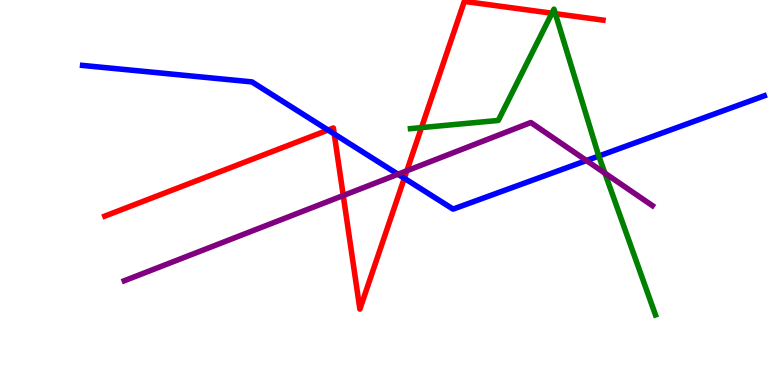[{'lines': ['blue', 'red'], 'intersections': [{'x': 4.23, 'y': 6.62}, {'x': 4.31, 'y': 6.52}, {'x': 5.22, 'y': 5.37}]}, {'lines': ['green', 'red'], 'intersections': [{'x': 5.44, 'y': 6.69}, {'x': 7.12, 'y': 9.66}, {'x': 7.17, 'y': 9.64}]}, {'lines': ['purple', 'red'], 'intersections': [{'x': 4.43, 'y': 4.92}, {'x': 5.25, 'y': 5.56}]}, {'lines': ['blue', 'green'], 'intersections': [{'x': 7.73, 'y': 5.95}]}, {'lines': ['blue', 'purple'], 'intersections': [{'x': 5.13, 'y': 5.47}, {'x': 7.57, 'y': 5.83}]}, {'lines': ['green', 'purple'], 'intersections': [{'x': 7.81, 'y': 5.5}]}]